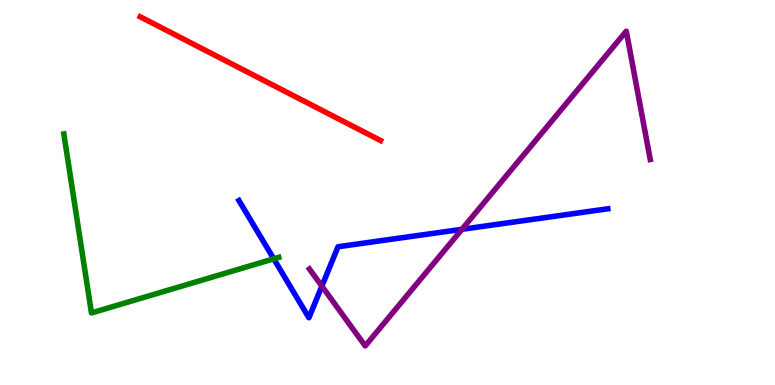[{'lines': ['blue', 'red'], 'intersections': []}, {'lines': ['green', 'red'], 'intersections': []}, {'lines': ['purple', 'red'], 'intersections': []}, {'lines': ['blue', 'green'], 'intersections': [{'x': 3.53, 'y': 3.28}]}, {'lines': ['blue', 'purple'], 'intersections': [{'x': 4.15, 'y': 2.57}, {'x': 5.96, 'y': 4.04}]}, {'lines': ['green', 'purple'], 'intersections': []}]